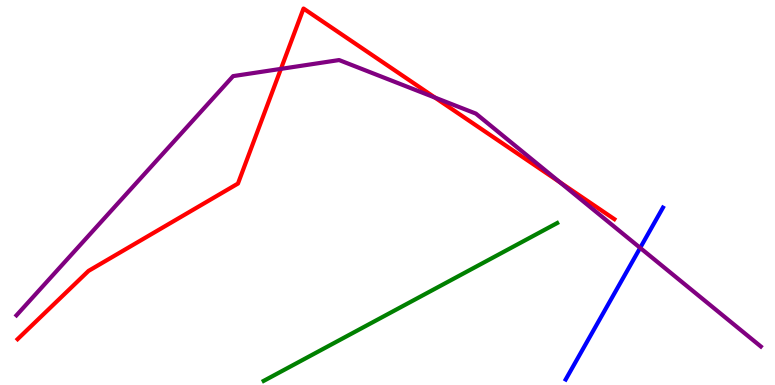[{'lines': ['blue', 'red'], 'intersections': []}, {'lines': ['green', 'red'], 'intersections': []}, {'lines': ['purple', 'red'], 'intersections': [{'x': 3.62, 'y': 8.21}, {'x': 5.61, 'y': 7.47}, {'x': 7.22, 'y': 5.27}]}, {'lines': ['blue', 'green'], 'intersections': []}, {'lines': ['blue', 'purple'], 'intersections': [{'x': 8.26, 'y': 3.56}]}, {'lines': ['green', 'purple'], 'intersections': []}]